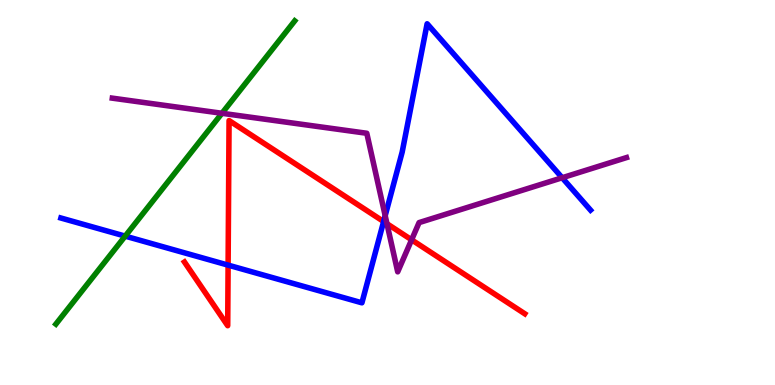[{'lines': ['blue', 'red'], 'intersections': [{'x': 2.94, 'y': 3.11}, {'x': 4.95, 'y': 4.25}]}, {'lines': ['green', 'red'], 'intersections': []}, {'lines': ['purple', 'red'], 'intersections': [{'x': 4.99, 'y': 4.19}, {'x': 5.31, 'y': 3.77}]}, {'lines': ['blue', 'green'], 'intersections': [{'x': 1.62, 'y': 3.87}]}, {'lines': ['blue', 'purple'], 'intersections': [{'x': 4.97, 'y': 4.4}, {'x': 7.25, 'y': 5.38}]}, {'lines': ['green', 'purple'], 'intersections': [{'x': 2.86, 'y': 7.06}]}]